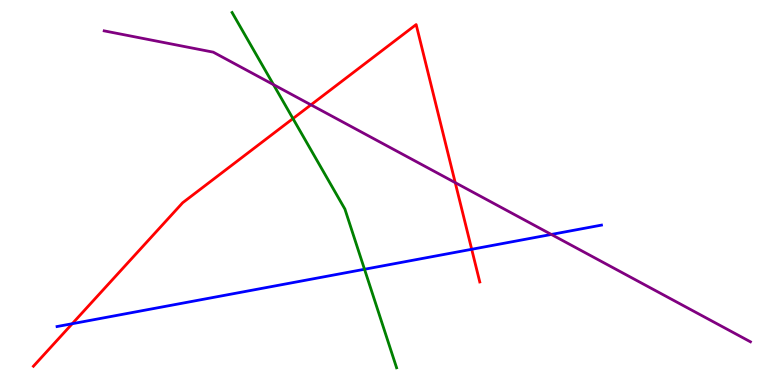[{'lines': ['blue', 'red'], 'intersections': [{'x': 0.932, 'y': 1.59}, {'x': 6.09, 'y': 3.52}]}, {'lines': ['green', 'red'], 'intersections': [{'x': 3.78, 'y': 6.92}]}, {'lines': ['purple', 'red'], 'intersections': [{'x': 4.01, 'y': 7.28}, {'x': 5.87, 'y': 5.26}]}, {'lines': ['blue', 'green'], 'intersections': [{'x': 4.7, 'y': 3.01}]}, {'lines': ['blue', 'purple'], 'intersections': [{'x': 7.11, 'y': 3.91}]}, {'lines': ['green', 'purple'], 'intersections': [{'x': 3.53, 'y': 7.8}]}]